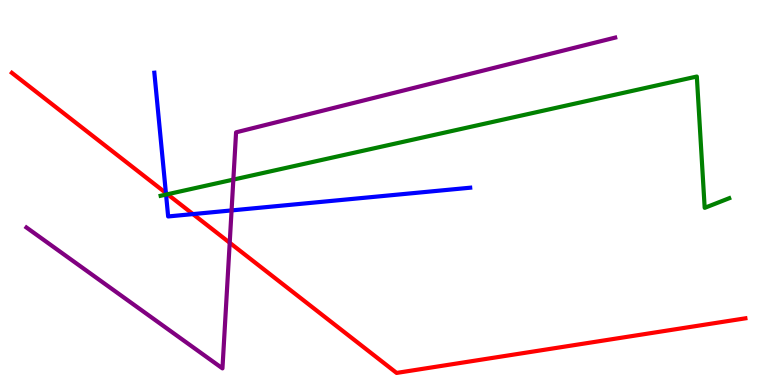[{'lines': ['blue', 'red'], 'intersections': [{'x': 2.14, 'y': 4.99}, {'x': 2.49, 'y': 4.44}]}, {'lines': ['green', 'red'], 'intersections': [{'x': 2.16, 'y': 4.95}]}, {'lines': ['purple', 'red'], 'intersections': [{'x': 2.96, 'y': 3.69}]}, {'lines': ['blue', 'green'], 'intersections': [{'x': 2.14, 'y': 4.95}]}, {'lines': ['blue', 'purple'], 'intersections': [{'x': 2.99, 'y': 4.53}]}, {'lines': ['green', 'purple'], 'intersections': [{'x': 3.01, 'y': 5.34}]}]